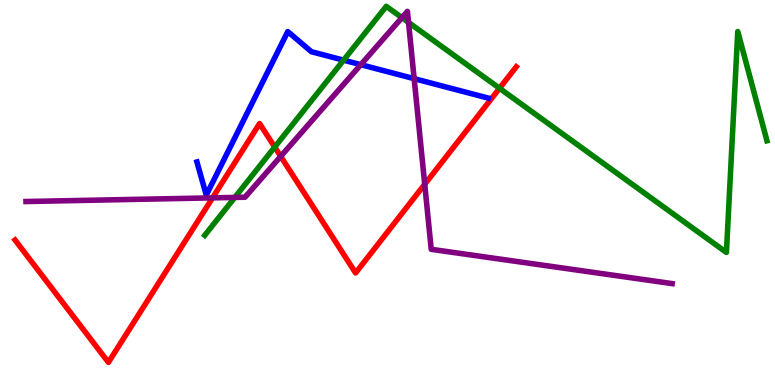[{'lines': ['blue', 'red'], 'intersections': []}, {'lines': ['green', 'red'], 'intersections': [{'x': 3.54, 'y': 6.18}, {'x': 6.45, 'y': 7.71}]}, {'lines': ['purple', 'red'], 'intersections': [{'x': 2.74, 'y': 4.86}, {'x': 3.62, 'y': 5.94}, {'x': 5.48, 'y': 5.21}]}, {'lines': ['blue', 'green'], 'intersections': [{'x': 4.43, 'y': 8.44}]}, {'lines': ['blue', 'purple'], 'intersections': [{'x': 4.66, 'y': 8.32}, {'x': 5.34, 'y': 7.96}]}, {'lines': ['green', 'purple'], 'intersections': [{'x': 3.03, 'y': 4.87}, {'x': 5.19, 'y': 9.54}, {'x': 5.27, 'y': 9.42}]}]